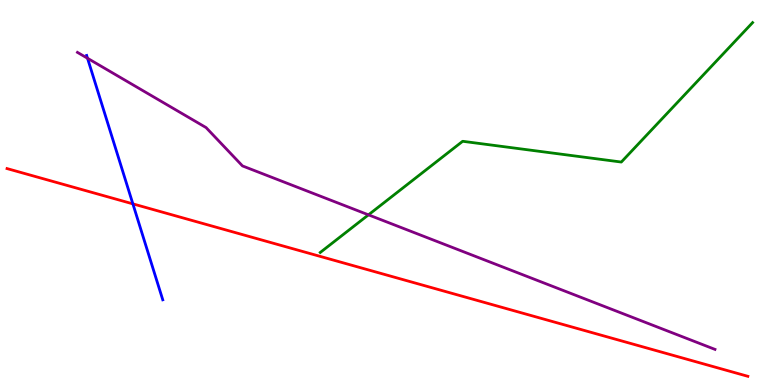[{'lines': ['blue', 'red'], 'intersections': [{'x': 1.71, 'y': 4.7}]}, {'lines': ['green', 'red'], 'intersections': []}, {'lines': ['purple', 'red'], 'intersections': []}, {'lines': ['blue', 'green'], 'intersections': []}, {'lines': ['blue', 'purple'], 'intersections': [{'x': 1.13, 'y': 8.49}]}, {'lines': ['green', 'purple'], 'intersections': [{'x': 4.75, 'y': 4.42}]}]